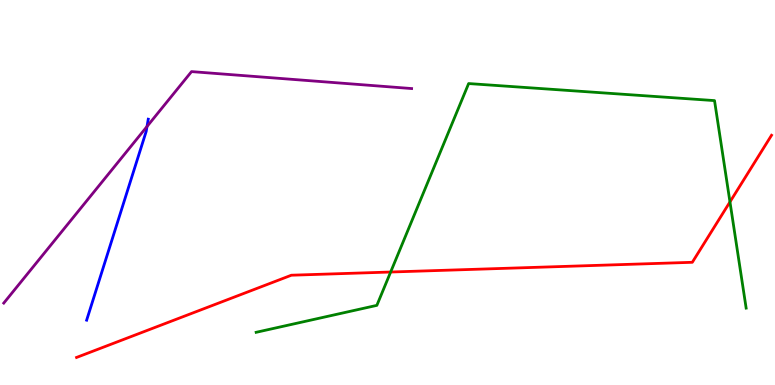[{'lines': ['blue', 'red'], 'intersections': []}, {'lines': ['green', 'red'], 'intersections': [{'x': 5.04, 'y': 2.93}, {'x': 9.42, 'y': 4.76}]}, {'lines': ['purple', 'red'], 'intersections': []}, {'lines': ['blue', 'green'], 'intersections': []}, {'lines': ['blue', 'purple'], 'intersections': [{'x': 1.9, 'y': 6.71}]}, {'lines': ['green', 'purple'], 'intersections': []}]